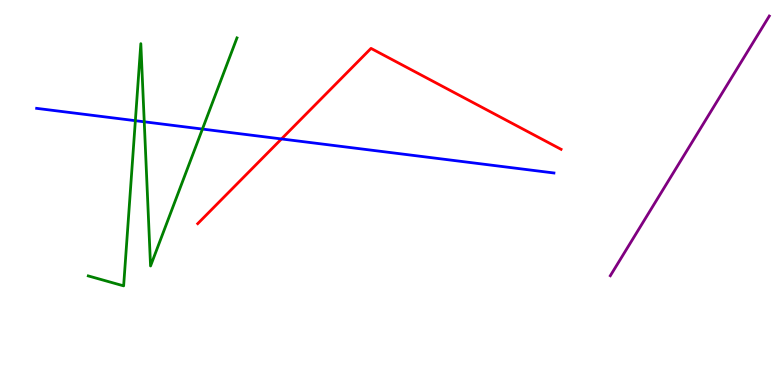[{'lines': ['blue', 'red'], 'intersections': [{'x': 3.63, 'y': 6.39}]}, {'lines': ['green', 'red'], 'intersections': []}, {'lines': ['purple', 'red'], 'intersections': []}, {'lines': ['blue', 'green'], 'intersections': [{'x': 1.75, 'y': 6.87}, {'x': 1.86, 'y': 6.84}, {'x': 2.61, 'y': 6.65}]}, {'lines': ['blue', 'purple'], 'intersections': []}, {'lines': ['green', 'purple'], 'intersections': []}]